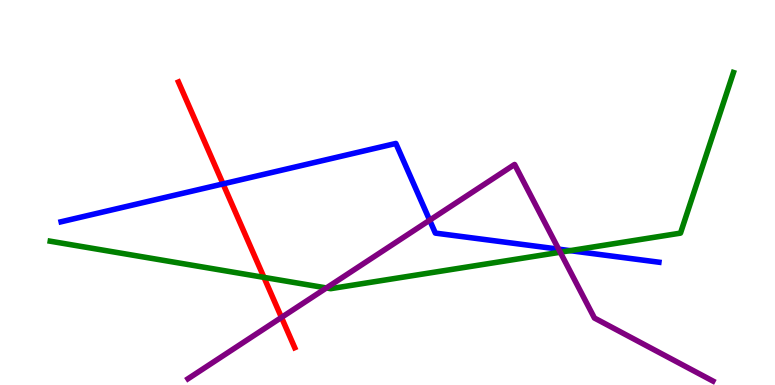[{'lines': ['blue', 'red'], 'intersections': [{'x': 2.88, 'y': 5.22}]}, {'lines': ['green', 'red'], 'intersections': [{'x': 3.41, 'y': 2.8}]}, {'lines': ['purple', 'red'], 'intersections': [{'x': 3.63, 'y': 1.76}]}, {'lines': ['blue', 'green'], 'intersections': [{'x': 7.36, 'y': 3.49}]}, {'lines': ['blue', 'purple'], 'intersections': [{'x': 5.54, 'y': 4.28}, {'x': 7.21, 'y': 3.53}]}, {'lines': ['green', 'purple'], 'intersections': [{'x': 4.21, 'y': 2.52}, {'x': 7.23, 'y': 3.45}]}]